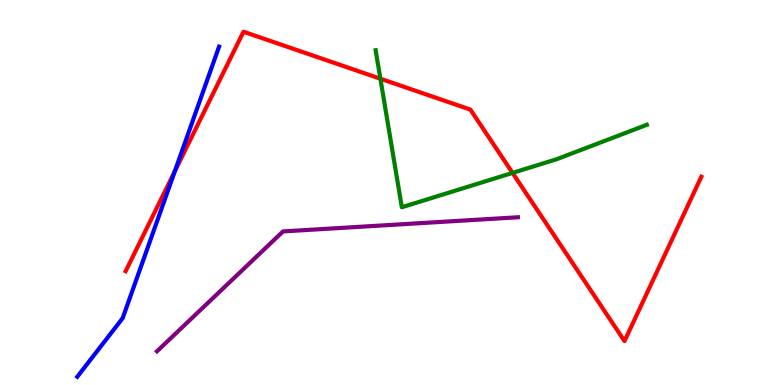[{'lines': ['blue', 'red'], 'intersections': [{'x': 2.26, 'y': 5.55}]}, {'lines': ['green', 'red'], 'intersections': [{'x': 4.91, 'y': 7.96}, {'x': 6.61, 'y': 5.51}]}, {'lines': ['purple', 'red'], 'intersections': []}, {'lines': ['blue', 'green'], 'intersections': []}, {'lines': ['blue', 'purple'], 'intersections': []}, {'lines': ['green', 'purple'], 'intersections': []}]